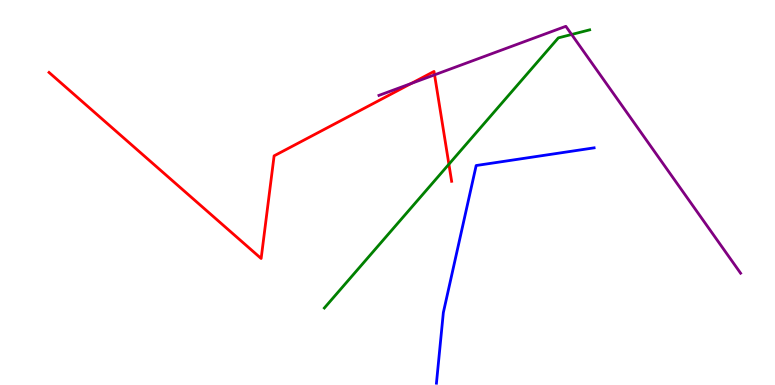[{'lines': ['blue', 'red'], 'intersections': []}, {'lines': ['green', 'red'], 'intersections': [{'x': 5.79, 'y': 5.73}]}, {'lines': ['purple', 'red'], 'intersections': [{'x': 5.31, 'y': 7.83}, {'x': 5.61, 'y': 8.06}]}, {'lines': ['blue', 'green'], 'intersections': []}, {'lines': ['blue', 'purple'], 'intersections': []}, {'lines': ['green', 'purple'], 'intersections': [{'x': 7.38, 'y': 9.1}]}]